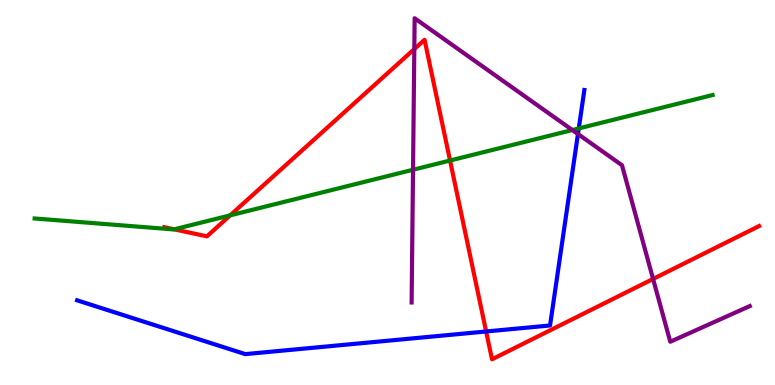[{'lines': ['blue', 'red'], 'intersections': [{'x': 6.27, 'y': 1.39}]}, {'lines': ['green', 'red'], 'intersections': [{'x': 2.25, 'y': 4.04}, {'x': 2.97, 'y': 4.41}, {'x': 5.81, 'y': 5.83}]}, {'lines': ['purple', 'red'], 'intersections': [{'x': 5.35, 'y': 8.73}, {'x': 8.43, 'y': 2.75}]}, {'lines': ['blue', 'green'], 'intersections': [{'x': 7.47, 'y': 6.66}]}, {'lines': ['blue', 'purple'], 'intersections': [{'x': 7.46, 'y': 6.52}]}, {'lines': ['green', 'purple'], 'intersections': [{'x': 5.33, 'y': 5.59}, {'x': 7.38, 'y': 6.62}]}]